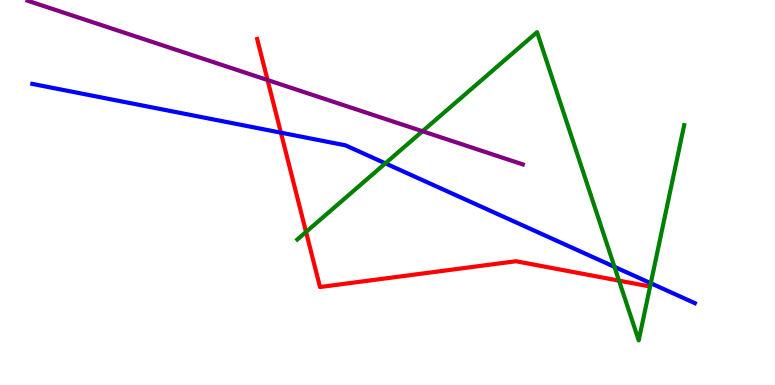[{'lines': ['blue', 'red'], 'intersections': [{'x': 3.62, 'y': 6.55}]}, {'lines': ['green', 'red'], 'intersections': [{'x': 3.95, 'y': 3.98}, {'x': 7.99, 'y': 2.71}]}, {'lines': ['purple', 'red'], 'intersections': [{'x': 3.45, 'y': 7.92}]}, {'lines': ['blue', 'green'], 'intersections': [{'x': 4.97, 'y': 5.76}, {'x': 7.93, 'y': 3.07}, {'x': 8.4, 'y': 2.64}]}, {'lines': ['blue', 'purple'], 'intersections': []}, {'lines': ['green', 'purple'], 'intersections': [{'x': 5.45, 'y': 6.59}]}]